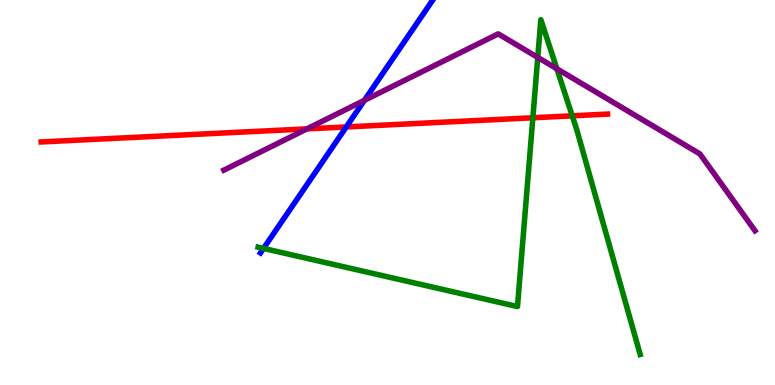[{'lines': ['blue', 'red'], 'intersections': [{'x': 4.47, 'y': 6.7}]}, {'lines': ['green', 'red'], 'intersections': [{'x': 6.88, 'y': 6.94}, {'x': 7.38, 'y': 6.99}]}, {'lines': ['purple', 'red'], 'intersections': [{'x': 3.96, 'y': 6.65}]}, {'lines': ['blue', 'green'], 'intersections': [{'x': 3.4, 'y': 3.55}]}, {'lines': ['blue', 'purple'], 'intersections': [{'x': 4.7, 'y': 7.39}]}, {'lines': ['green', 'purple'], 'intersections': [{'x': 6.94, 'y': 8.51}, {'x': 7.19, 'y': 8.21}]}]